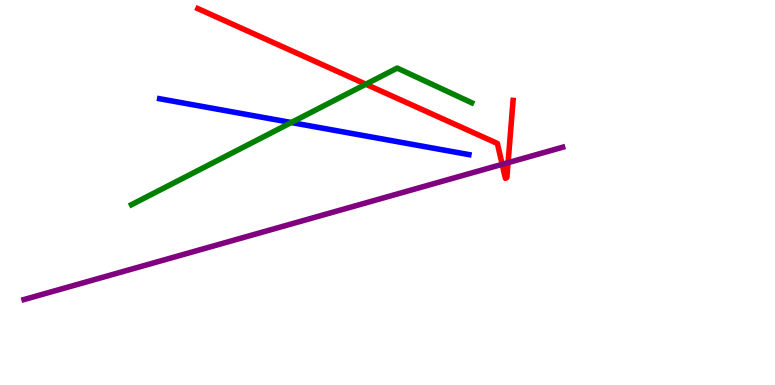[{'lines': ['blue', 'red'], 'intersections': []}, {'lines': ['green', 'red'], 'intersections': [{'x': 4.72, 'y': 7.81}]}, {'lines': ['purple', 'red'], 'intersections': [{'x': 6.48, 'y': 5.73}, {'x': 6.56, 'y': 5.78}]}, {'lines': ['blue', 'green'], 'intersections': [{'x': 3.76, 'y': 6.82}]}, {'lines': ['blue', 'purple'], 'intersections': []}, {'lines': ['green', 'purple'], 'intersections': []}]